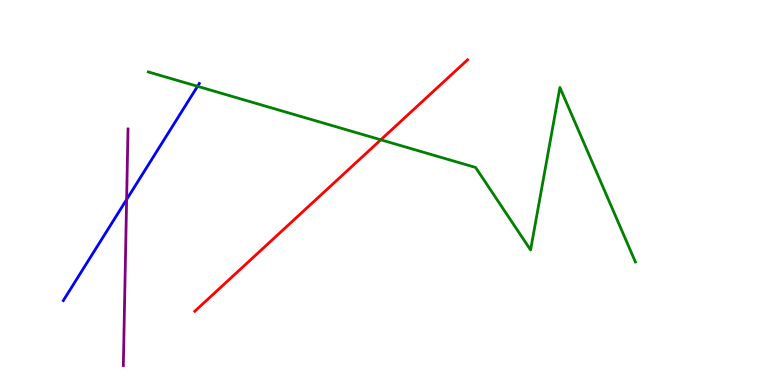[{'lines': ['blue', 'red'], 'intersections': []}, {'lines': ['green', 'red'], 'intersections': [{'x': 4.91, 'y': 6.37}]}, {'lines': ['purple', 'red'], 'intersections': []}, {'lines': ['blue', 'green'], 'intersections': [{'x': 2.55, 'y': 7.76}]}, {'lines': ['blue', 'purple'], 'intersections': [{'x': 1.63, 'y': 4.82}]}, {'lines': ['green', 'purple'], 'intersections': []}]